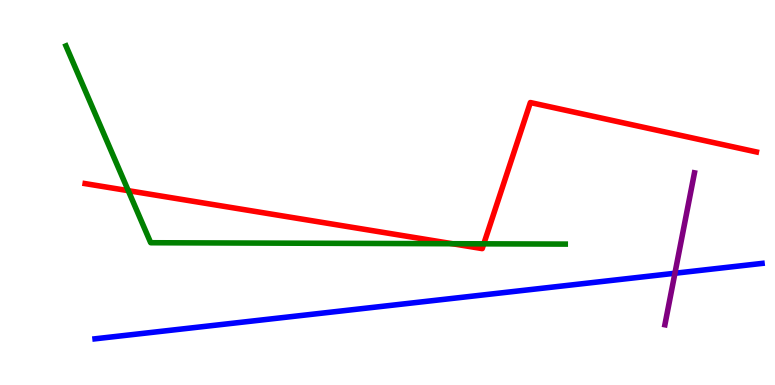[{'lines': ['blue', 'red'], 'intersections': []}, {'lines': ['green', 'red'], 'intersections': [{'x': 1.66, 'y': 5.05}, {'x': 5.84, 'y': 3.67}, {'x': 6.24, 'y': 3.67}]}, {'lines': ['purple', 'red'], 'intersections': []}, {'lines': ['blue', 'green'], 'intersections': []}, {'lines': ['blue', 'purple'], 'intersections': [{'x': 8.71, 'y': 2.9}]}, {'lines': ['green', 'purple'], 'intersections': []}]